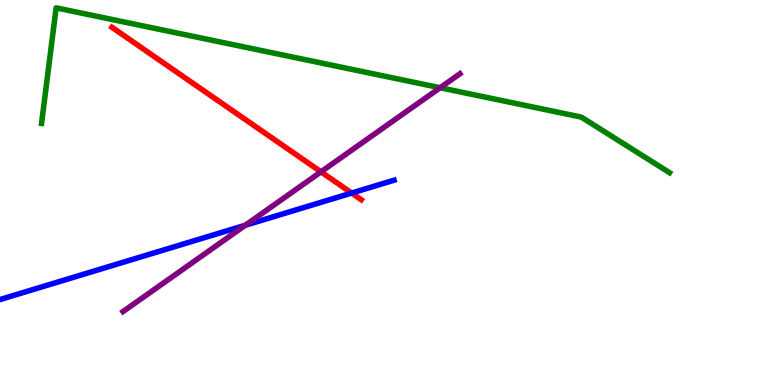[{'lines': ['blue', 'red'], 'intersections': [{'x': 4.54, 'y': 4.99}]}, {'lines': ['green', 'red'], 'intersections': []}, {'lines': ['purple', 'red'], 'intersections': [{'x': 4.14, 'y': 5.54}]}, {'lines': ['blue', 'green'], 'intersections': []}, {'lines': ['blue', 'purple'], 'intersections': [{'x': 3.16, 'y': 4.15}]}, {'lines': ['green', 'purple'], 'intersections': [{'x': 5.68, 'y': 7.72}]}]